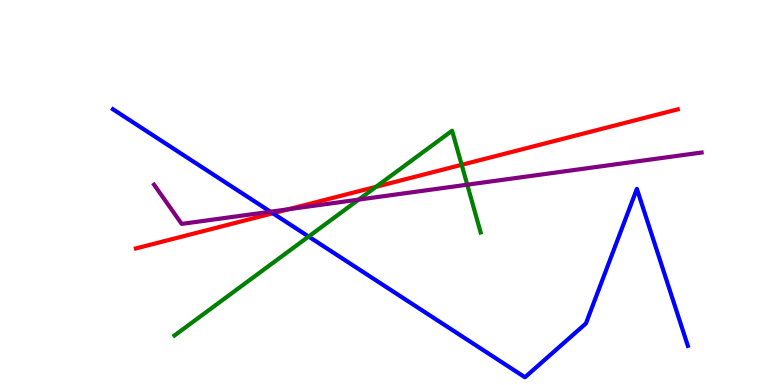[{'lines': ['blue', 'red'], 'intersections': [{'x': 3.52, 'y': 4.46}]}, {'lines': ['green', 'red'], 'intersections': [{'x': 4.85, 'y': 5.15}, {'x': 5.96, 'y': 5.72}]}, {'lines': ['purple', 'red'], 'intersections': [{'x': 3.73, 'y': 4.57}]}, {'lines': ['blue', 'green'], 'intersections': [{'x': 3.98, 'y': 3.86}]}, {'lines': ['blue', 'purple'], 'intersections': [{'x': 3.49, 'y': 4.5}]}, {'lines': ['green', 'purple'], 'intersections': [{'x': 4.63, 'y': 4.82}, {'x': 6.03, 'y': 5.2}]}]